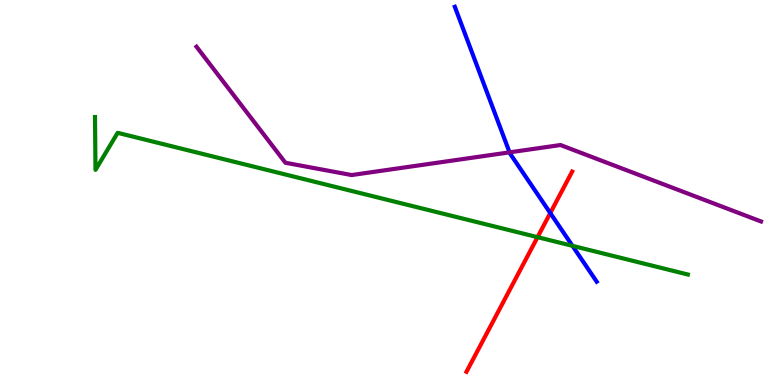[{'lines': ['blue', 'red'], 'intersections': [{'x': 7.1, 'y': 4.47}]}, {'lines': ['green', 'red'], 'intersections': [{'x': 6.94, 'y': 3.84}]}, {'lines': ['purple', 'red'], 'intersections': []}, {'lines': ['blue', 'green'], 'intersections': [{'x': 7.39, 'y': 3.61}]}, {'lines': ['blue', 'purple'], 'intersections': [{'x': 6.57, 'y': 6.04}]}, {'lines': ['green', 'purple'], 'intersections': []}]